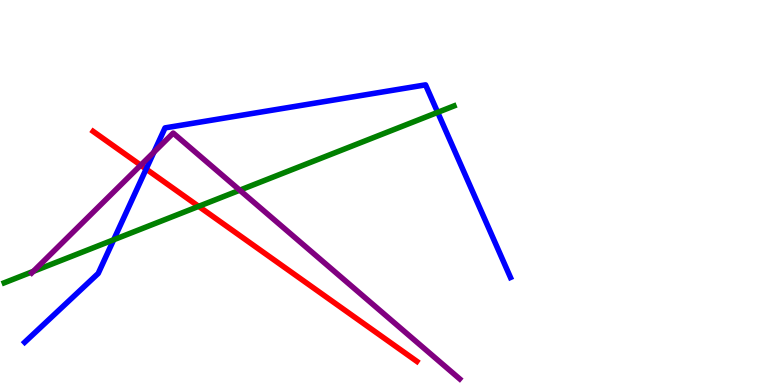[{'lines': ['blue', 'red'], 'intersections': [{'x': 1.89, 'y': 5.61}]}, {'lines': ['green', 'red'], 'intersections': [{'x': 2.56, 'y': 4.64}]}, {'lines': ['purple', 'red'], 'intersections': [{'x': 1.82, 'y': 5.71}]}, {'lines': ['blue', 'green'], 'intersections': [{'x': 1.47, 'y': 3.77}, {'x': 5.65, 'y': 7.08}]}, {'lines': ['blue', 'purple'], 'intersections': [{'x': 1.99, 'y': 6.05}]}, {'lines': ['green', 'purple'], 'intersections': [{'x': 0.43, 'y': 2.95}, {'x': 3.09, 'y': 5.06}]}]